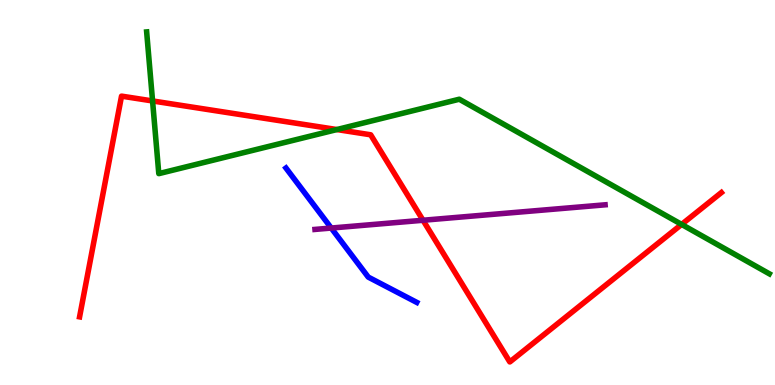[{'lines': ['blue', 'red'], 'intersections': []}, {'lines': ['green', 'red'], 'intersections': [{'x': 1.97, 'y': 7.38}, {'x': 4.35, 'y': 6.64}, {'x': 8.8, 'y': 4.17}]}, {'lines': ['purple', 'red'], 'intersections': [{'x': 5.46, 'y': 4.28}]}, {'lines': ['blue', 'green'], 'intersections': []}, {'lines': ['blue', 'purple'], 'intersections': [{'x': 4.27, 'y': 4.08}]}, {'lines': ['green', 'purple'], 'intersections': []}]